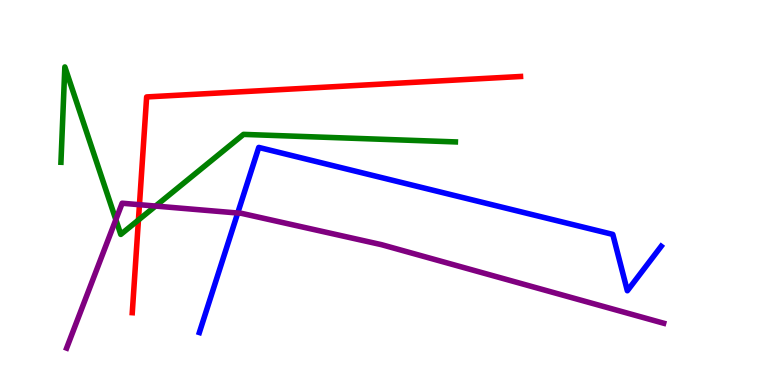[{'lines': ['blue', 'red'], 'intersections': []}, {'lines': ['green', 'red'], 'intersections': [{'x': 1.79, 'y': 4.29}]}, {'lines': ['purple', 'red'], 'intersections': [{'x': 1.8, 'y': 4.68}]}, {'lines': ['blue', 'green'], 'intersections': []}, {'lines': ['blue', 'purple'], 'intersections': [{'x': 3.07, 'y': 4.47}]}, {'lines': ['green', 'purple'], 'intersections': [{'x': 1.49, 'y': 4.29}, {'x': 2.01, 'y': 4.65}]}]